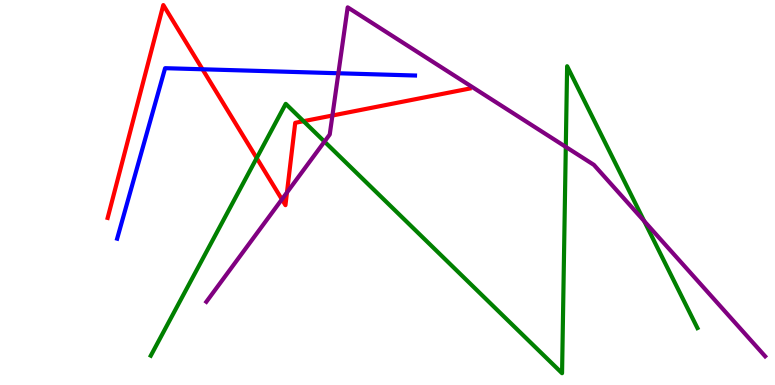[{'lines': ['blue', 'red'], 'intersections': [{'x': 2.61, 'y': 8.2}]}, {'lines': ['green', 'red'], 'intersections': [{'x': 3.31, 'y': 5.89}, {'x': 3.92, 'y': 6.85}]}, {'lines': ['purple', 'red'], 'intersections': [{'x': 3.64, 'y': 4.82}, {'x': 3.7, 'y': 5.0}, {'x': 4.29, 'y': 7.0}]}, {'lines': ['blue', 'green'], 'intersections': []}, {'lines': ['blue', 'purple'], 'intersections': [{'x': 4.37, 'y': 8.1}]}, {'lines': ['green', 'purple'], 'intersections': [{'x': 4.19, 'y': 6.32}, {'x': 7.3, 'y': 6.18}, {'x': 8.31, 'y': 4.26}]}]